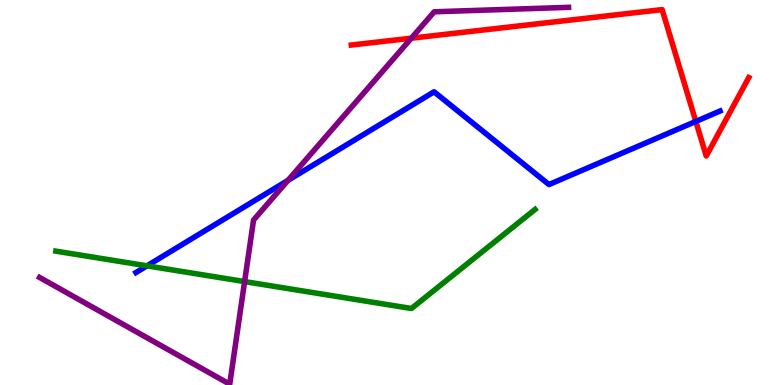[{'lines': ['blue', 'red'], 'intersections': [{'x': 8.98, 'y': 6.85}]}, {'lines': ['green', 'red'], 'intersections': []}, {'lines': ['purple', 'red'], 'intersections': [{'x': 5.31, 'y': 9.01}]}, {'lines': ['blue', 'green'], 'intersections': [{'x': 1.9, 'y': 3.1}]}, {'lines': ['blue', 'purple'], 'intersections': [{'x': 3.72, 'y': 5.31}]}, {'lines': ['green', 'purple'], 'intersections': [{'x': 3.16, 'y': 2.69}]}]